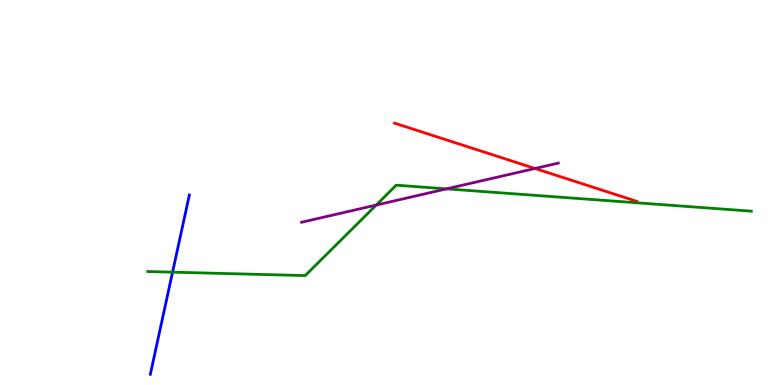[{'lines': ['blue', 'red'], 'intersections': []}, {'lines': ['green', 'red'], 'intersections': []}, {'lines': ['purple', 'red'], 'intersections': [{'x': 6.9, 'y': 5.62}]}, {'lines': ['blue', 'green'], 'intersections': [{'x': 2.23, 'y': 2.93}]}, {'lines': ['blue', 'purple'], 'intersections': []}, {'lines': ['green', 'purple'], 'intersections': [{'x': 4.85, 'y': 4.67}, {'x': 5.76, 'y': 5.09}]}]